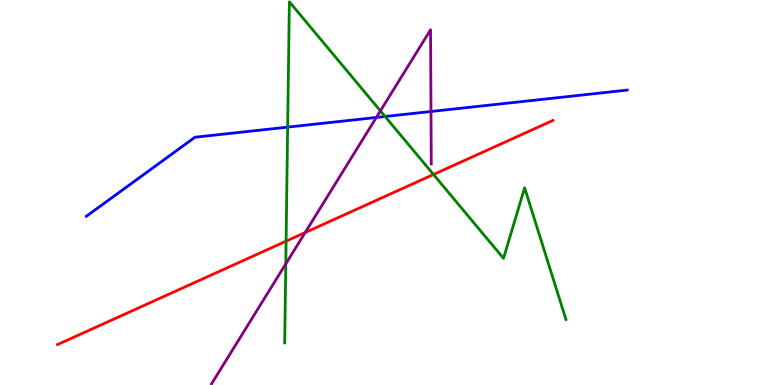[{'lines': ['blue', 'red'], 'intersections': []}, {'lines': ['green', 'red'], 'intersections': [{'x': 3.69, 'y': 3.74}, {'x': 5.59, 'y': 5.47}]}, {'lines': ['purple', 'red'], 'intersections': [{'x': 3.94, 'y': 3.96}]}, {'lines': ['blue', 'green'], 'intersections': [{'x': 3.71, 'y': 6.7}, {'x': 4.97, 'y': 6.97}]}, {'lines': ['blue', 'purple'], 'intersections': [{'x': 4.86, 'y': 6.95}, {'x': 5.56, 'y': 7.1}]}, {'lines': ['green', 'purple'], 'intersections': [{'x': 3.69, 'y': 3.15}, {'x': 4.91, 'y': 7.12}]}]